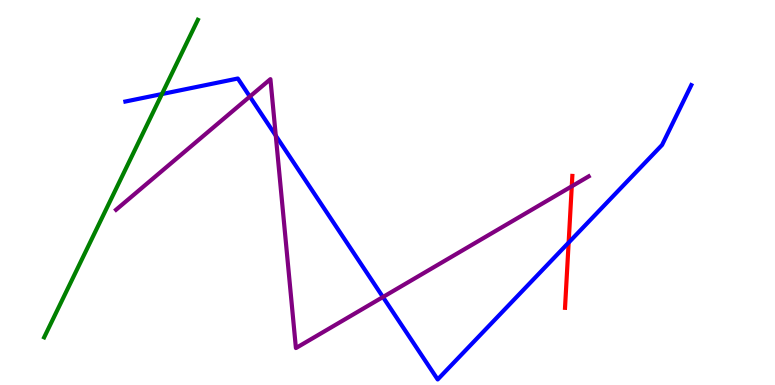[{'lines': ['blue', 'red'], 'intersections': [{'x': 7.34, 'y': 3.7}]}, {'lines': ['green', 'red'], 'intersections': []}, {'lines': ['purple', 'red'], 'intersections': [{'x': 7.38, 'y': 5.16}]}, {'lines': ['blue', 'green'], 'intersections': [{'x': 2.09, 'y': 7.56}]}, {'lines': ['blue', 'purple'], 'intersections': [{'x': 3.22, 'y': 7.49}, {'x': 3.56, 'y': 6.48}, {'x': 4.94, 'y': 2.29}]}, {'lines': ['green', 'purple'], 'intersections': []}]